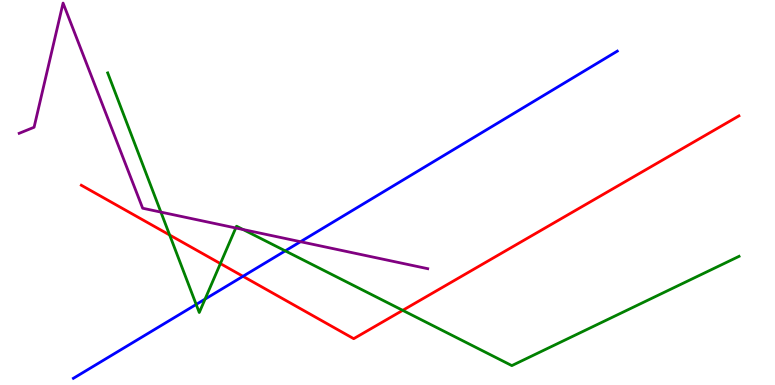[{'lines': ['blue', 'red'], 'intersections': [{'x': 3.14, 'y': 2.82}]}, {'lines': ['green', 'red'], 'intersections': [{'x': 2.19, 'y': 3.9}, {'x': 2.84, 'y': 3.15}, {'x': 5.2, 'y': 1.94}]}, {'lines': ['purple', 'red'], 'intersections': []}, {'lines': ['blue', 'green'], 'intersections': [{'x': 2.53, 'y': 2.09}, {'x': 2.65, 'y': 2.23}, {'x': 3.68, 'y': 3.48}]}, {'lines': ['blue', 'purple'], 'intersections': [{'x': 3.88, 'y': 3.72}]}, {'lines': ['green', 'purple'], 'intersections': [{'x': 2.08, 'y': 4.49}, {'x': 3.04, 'y': 4.08}, {'x': 3.14, 'y': 4.04}]}]